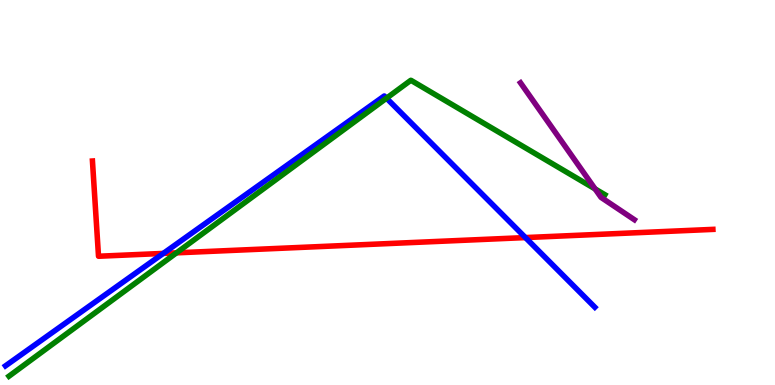[{'lines': ['blue', 'red'], 'intersections': [{'x': 2.11, 'y': 3.42}, {'x': 6.78, 'y': 3.83}]}, {'lines': ['green', 'red'], 'intersections': [{'x': 2.28, 'y': 3.43}]}, {'lines': ['purple', 'red'], 'intersections': []}, {'lines': ['blue', 'green'], 'intersections': [{'x': 4.99, 'y': 7.45}]}, {'lines': ['blue', 'purple'], 'intersections': []}, {'lines': ['green', 'purple'], 'intersections': [{'x': 7.68, 'y': 5.09}]}]